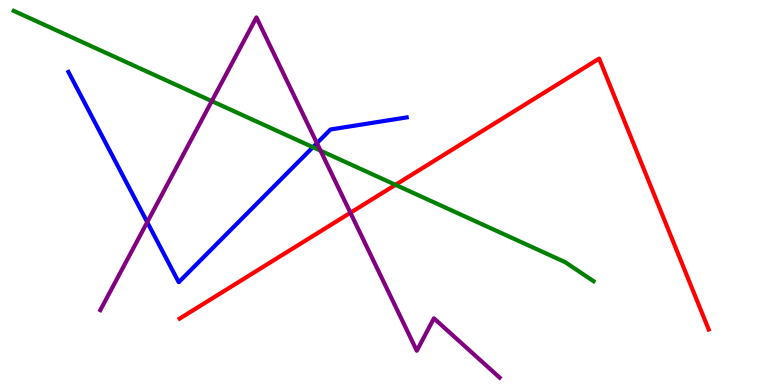[{'lines': ['blue', 'red'], 'intersections': []}, {'lines': ['green', 'red'], 'intersections': [{'x': 5.1, 'y': 5.2}]}, {'lines': ['purple', 'red'], 'intersections': [{'x': 4.52, 'y': 4.47}]}, {'lines': ['blue', 'green'], 'intersections': [{'x': 4.04, 'y': 6.18}]}, {'lines': ['blue', 'purple'], 'intersections': [{'x': 1.9, 'y': 4.23}, {'x': 4.09, 'y': 6.28}]}, {'lines': ['green', 'purple'], 'intersections': [{'x': 2.73, 'y': 7.37}, {'x': 4.14, 'y': 6.09}]}]